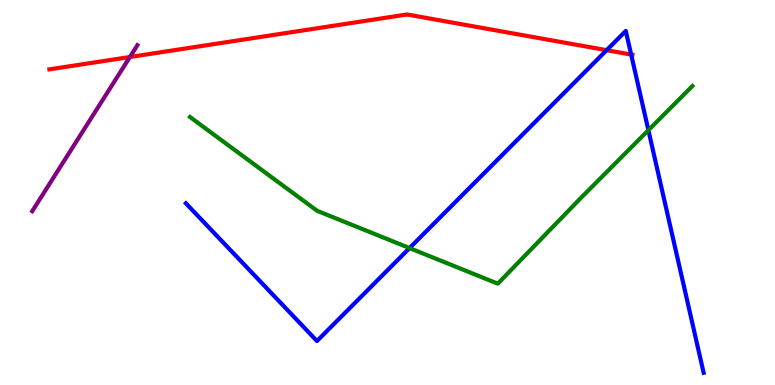[{'lines': ['blue', 'red'], 'intersections': [{'x': 7.83, 'y': 8.7}, {'x': 8.14, 'y': 8.58}]}, {'lines': ['green', 'red'], 'intersections': []}, {'lines': ['purple', 'red'], 'intersections': [{'x': 1.68, 'y': 8.52}]}, {'lines': ['blue', 'green'], 'intersections': [{'x': 5.28, 'y': 3.56}, {'x': 8.37, 'y': 6.62}]}, {'lines': ['blue', 'purple'], 'intersections': []}, {'lines': ['green', 'purple'], 'intersections': []}]